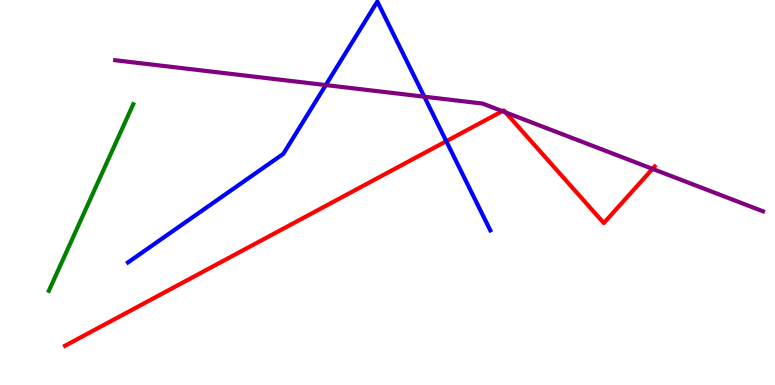[{'lines': ['blue', 'red'], 'intersections': [{'x': 5.76, 'y': 6.33}]}, {'lines': ['green', 'red'], 'intersections': []}, {'lines': ['purple', 'red'], 'intersections': [{'x': 6.48, 'y': 7.11}, {'x': 6.52, 'y': 7.08}, {'x': 8.42, 'y': 5.61}]}, {'lines': ['blue', 'green'], 'intersections': []}, {'lines': ['blue', 'purple'], 'intersections': [{'x': 4.2, 'y': 7.79}, {'x': 5.48, 'y': 7.49}]}, {'lines': ['green', 'purple'], 'intersections': []}]